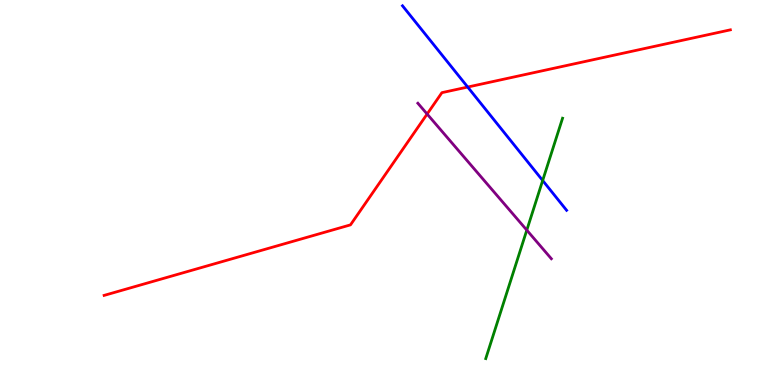[{'lines': ['blue', 'red'], 'intersections': [{'x': 6.03, 'y': 7.74}]}, {'lines': ['green', 'red'], 'intersections': []}, {'lines': ['purple', 'red'], 'intersections': [{'x': 5.51, 'y': 7.04}]}, {'lines': ['blue', 'green'], 'intersections': [{'x': 7.0, 'y': 5.31}]}, {'lines': ['blue', 'purple'], 'intersections': []}, {'lines': ['green', 'purple'], 'intersections': [{'x': 6.8, 'y': 4.02}]}]